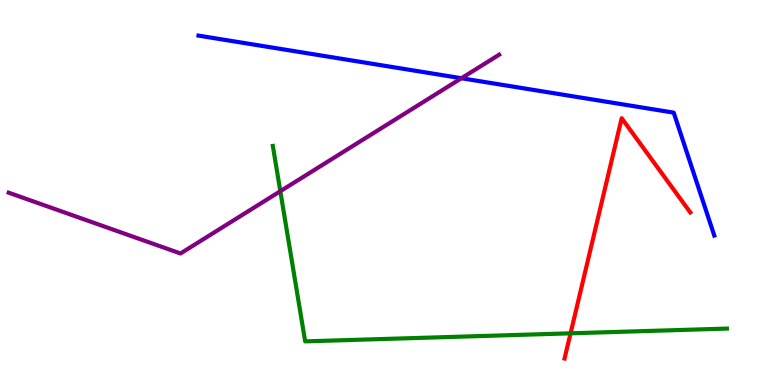[{'lines': ['blue', 'red'], 'intersections': []}, {'lines': ['green', 'red'], 'intersections': [{'x': 7.36, 'y': 1.34}]}, {'lines': ['purple', 'red'], 'intersections': []}, {'lines': ['blue', 'green'], 'intersections': []}, {'lines': ['blue', 'purple'], 'intersections': [{'x': 5.95, 'y': 7.97}]}, {'lines': ['green', 'purple'], 'intersections': [{'x': 3.62, 'y': 5.03}]}]